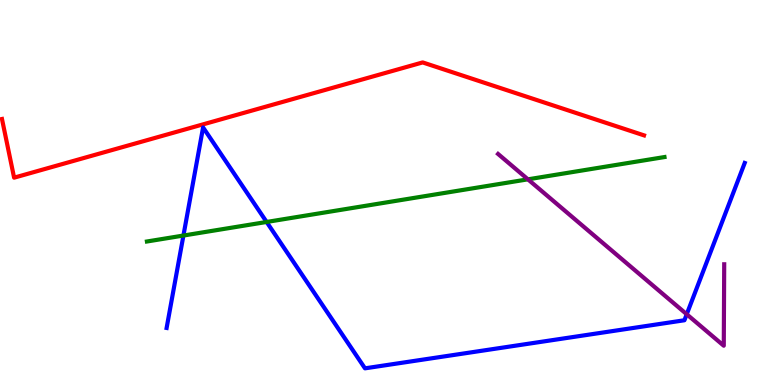[{'lines': ['blue', 'red'], 'intersections': []}, {'lines': ['green', 'red'], 'intersections': []}, {'lines': ['purple', 'red'], 'intersections': []}, {'lines': ['blue', 'green'], 'intersections': [{'x': 2.37, 'y': 3.88}, {'x': 3.44, 'y': 4.23}]}, {'lines': ['blue', 'purple'], 'intersections': [{'x': 8.86, 'y': 1.84}]}, {'lines': ['green', 'purple'], 'intersections': [{'x': 6.81, 'y': 5.34}]}]